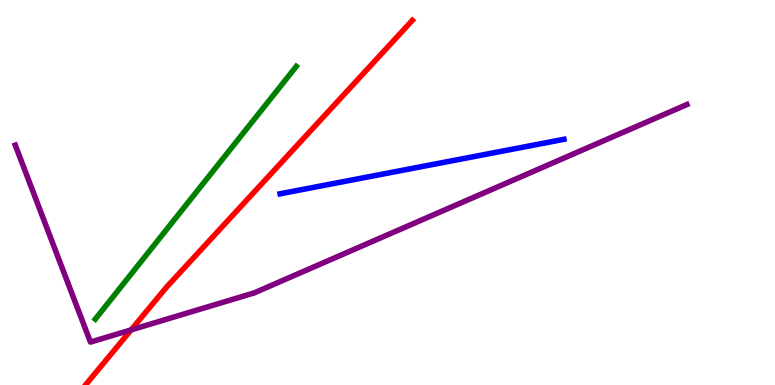[{'lines': ['blue', 'red'], 'intersections': []}, {'lines': ['green', 'red'], 'intersections': []}, {'lines': ['purple', 'red'], 'intersections': [{'x': 1.69, 'y': 1.43}]}, {'lines': ['blue', 'green'], 'intersections': []}, {'lines': ['blue', 'purple'], 'intersections': []}, {'lines': ['green', 'purple'], 'intersections': []}]